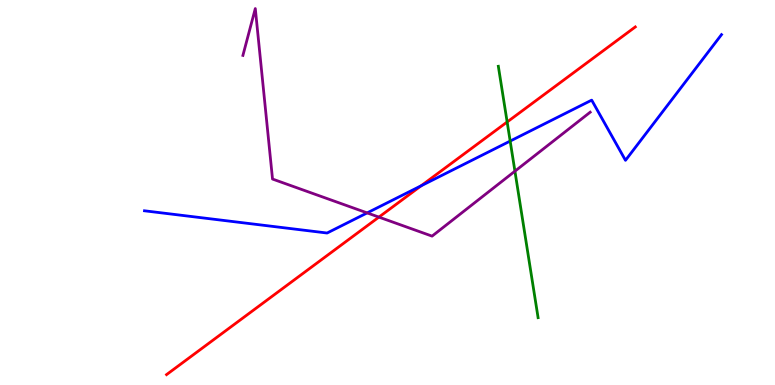[{'lines': ['blue', 'red'], 'intersections': [{'x': 5.43, 'y': 5.17}]}, {'lines': ['green', 'red'], 'intersections': [{'x': 6.54, 'y': 6.83}]}, {'lines': ['purple', 'red'], 'intersections': [{'x': 4.89, 'y': 4.36}]}, {'lines': ['blue', 'green'], 'intersections': [{'x': 6.58, 'y': 6.34}]}, {'lines': ['blue', 'purple'], 'intersections': [{'x': 4.74, 'y': 4.47}]}, {'lines': ['green', 'purple'], 'intersections': [{'x': 6.64, 'y': 5.55}]}]